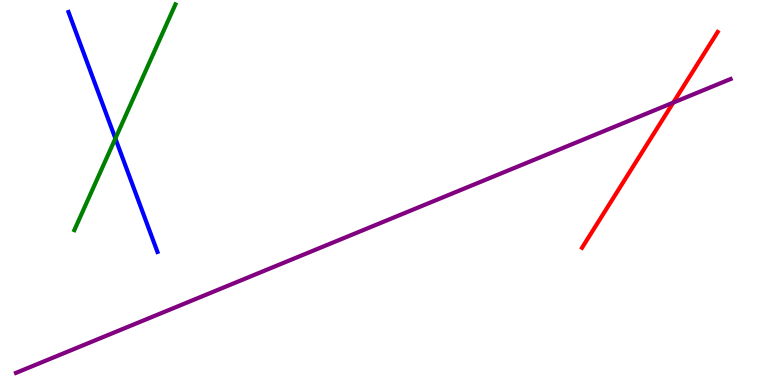[{'lines': ['blue', 'red'], 'intersections': []}, {'lines': ['green', 'red'], 'intersections': []}, {'lines': ['purple', 'red'], 'intersections': [{'x': 8.69, 'y': 7.34}]}, {'lines': ['blue', 'green'], 'intersections': [{'x': 1.49, 'y': 6.4}]}, {'lines': ['blue', 'purple'], 'intersections': []}, {'lines': ['green', 'purple'], 'intersections': []}]